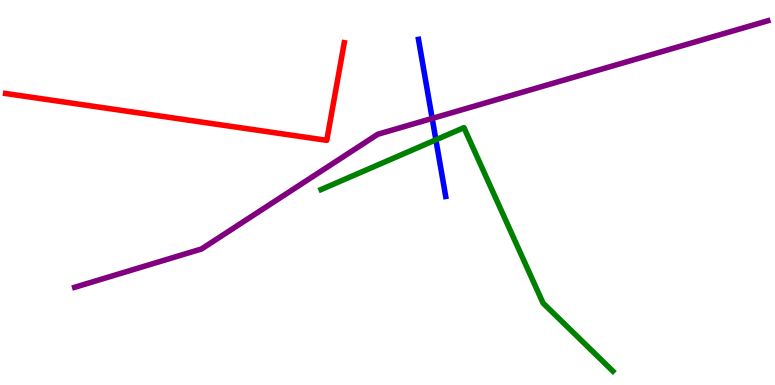[{'lines': ['blue', 'red'], 'intersections': []}, {'lines': ['green', 'red'], 'intersections': []}, {'lines': ['purple', 'red'], 'intersections': []}, {'lines': ['blue', 'green'], 'intersections': [{'x': 5.62, 'y': 6.37}]}, {'lines': ['blue', 'purple'], 'intersections': [{'x': 5.58, 'y': 6.92}]}, {'lines': ['green', 'purple'], 'intersections': []}]